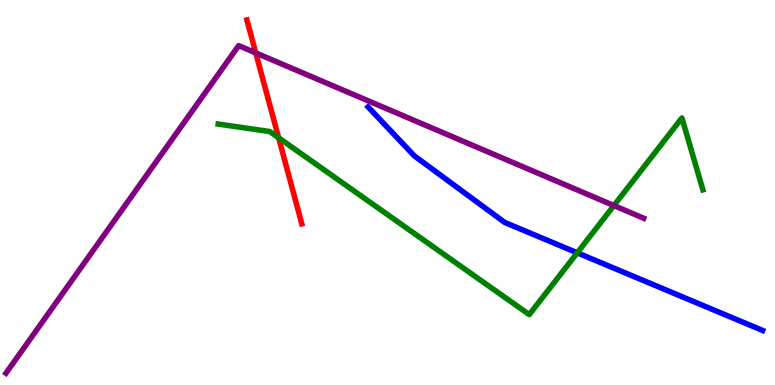[{'lines': ['blue', 'red'], 'intersections': []}, {'lines': ['green', 'red'], 'intersections': [{'x': 3.6, 'y': 6.42}]}, {'lines': ['purple', 'red'], 'intersections': [{'x': 3.3, 'y': 8.63}]}, {'lines': ['blue', 'green'], 'intersections': [{'x': 7.45, 'y': 3.43}]}, {'lines': ['blue', 'purple'], 'intersections': []}, {'lines': ['green', 'purple'], 'intersections': [{'x': 7.92, 'y': 4.66}]}]